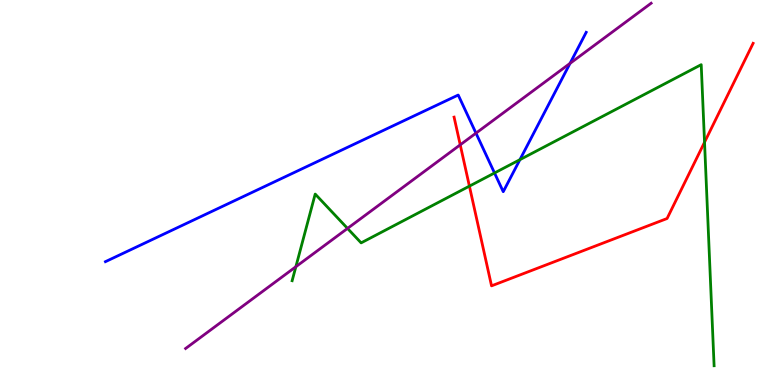[{'lines': ['blue', 'red'], 'intersections': []}, {'lines': ['green', 'red'], 'intersections': [{'x': 6.06, 'y': 5.17}, {'x': 9.09, 'y': 6.31}]}, {'lines': ['purple', 'red'], 'intersections': [{'x': 5.94, 'y': 6.24}]}, {'lines': ['blue', 'green'], 'intersections': [{'x': 6.38, 'y': 5.51}, {'x': 6.71, 'y': 5.85}]}, {'lines': ['blue', 'purple'], 'intersections': [{'x': 6.14, 'y': 6.54}, {'x': 7.36, 'y': 8.35}]}, {'lines': ['green', 'purple'], 'intersections': [{'x': 3.82, 'y': 3.07}, {'x': 4.48, 'y': 4.07}]}]